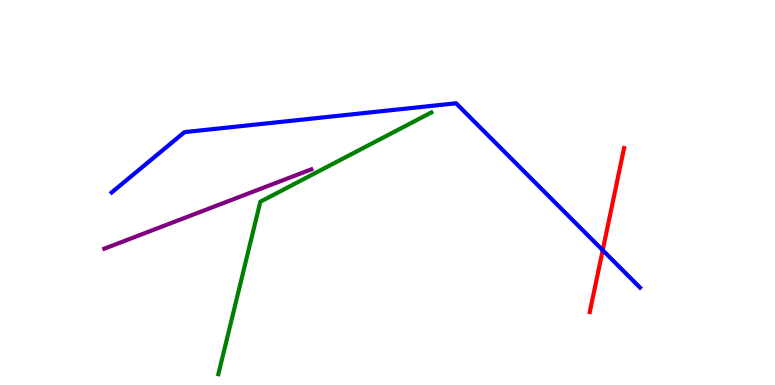[{'lines': ['blue', 'red'], 'intersections': [{'x': 7.78, 'y': 3.5}]}, {'lines': ['green', 'red'], 'intersections': []}, {'lines': ['purple', 'red'], 'intersections': []}, {'lines': ['blue', 'green'], 'intersections': []}, {'lines': ['blue', 'purple'], 'intersections': []}, {'lines': ['green', 'purple'], 'intersections': []}]